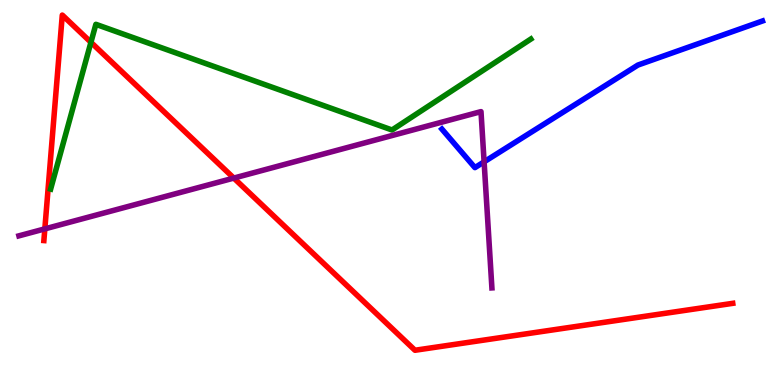[{'lines': ['blue', 'red'], 'intersections': []}, {'lines': ['green', 'red'], 'intersections': [{'x': 1.17, 'y': 8.9}]}, {'lines': ['purple', 'red'], 'intersections': [{'x': 0.578, 'y': 4.06}, {'x': 3.02, 'y': 5.37}]}, {'lines': ['blue', 'green'], 'intersections': []}, {'lines': ['blue', 'purple'], 'intersections': [{'x': 6.25, 'y': 5.8}]}, {'lines': ['green', 'purple'], 'intersections': []}]